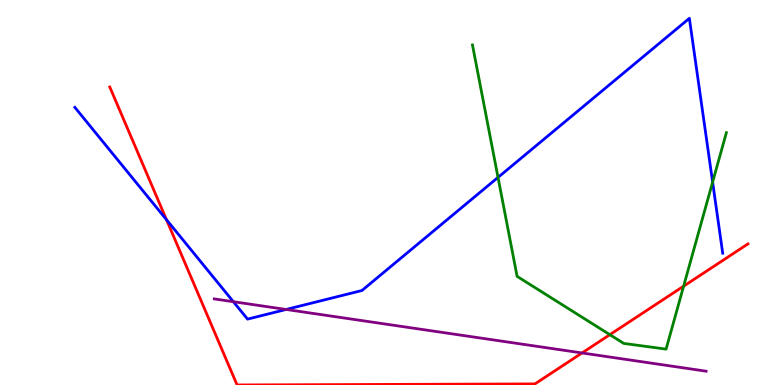[{'lines': ['blue', 'red'], 'intersections': [{'x': 2.15, 'y': 4.29}]}, {'lines': ['green', 'red'], 'intersections': [{'x': 7.87, 'y': 1.31}, {'x': 8.82, 'y': 2.57}]}, {'lines': ['purple', 'red'], 'intersections': [{'x': 7.51, 'y': 0.832}]}, {'lines': ['blue', 'green'], 'intersections': [{'x': 6.43, 'y': 5.39}, {'x': 9.2, 'y': 5.27}]}, {'lines': ['blue', 'purple'], 'intersections': [{'x': 3.01, 'y': 2.16}, {'x': 3.69, 'y': 1.96}]}, {'lines': ['green', 'purple'], 'intersections': []}]